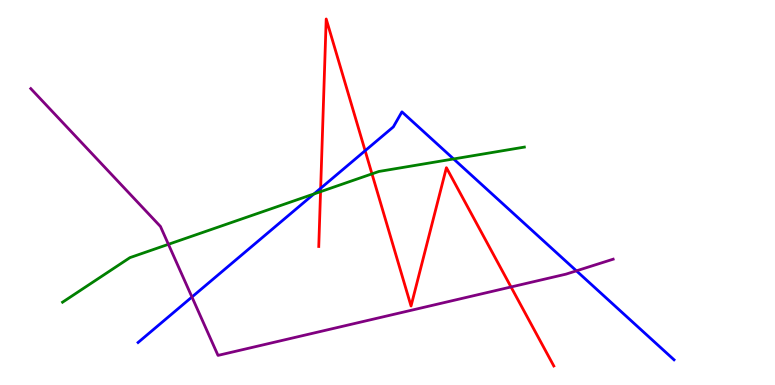[{'lines': ['blue', 'red'], 'intersections': [{'x': 4.14, 'y': 5.11}, {'x': 4.71, 'y': 6.09}]}, {'lines': ['green', 'red'], 'intersections': [{'x': 4.14, 'y': 5.02}, {'x': 4.8, 'y': 5.48}]}, {'lines': ['purple', 'red'], 'intersections': [{'x': 6.59, 'y': 2.55}]}, {'lines': ['blue', 'green'], 'intersections': [{'x': 4.05, 'y': 4.96}, {'x': 5.85, 'y': 5.87}]}, {'lines': ['blue', 'purple'], 'intersections': [{'x': 2.48, 'y': 2.29}, {'x': 7.44, 'y': 2.97}]}, {'lines': ['green', 'purple'], 'intersections': [{'x': 2.17, 'y': 3.65}]}]